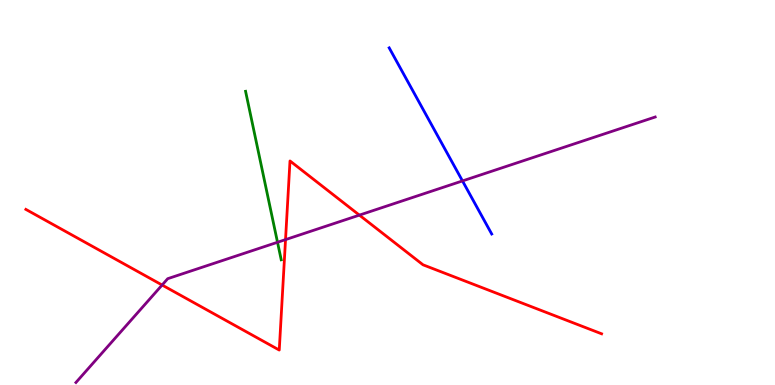[{'lines': ['blue', 'red'], 'intersections': []}, {'lines': ['green', 'red'], 'intersections': []}, {'lines': ['purple', 'red'], 'intersections': [{'x': 2.09, 'y': 2.6}, {'x': 3.68, 'y': 3.78}, {'x': 4.64, 'y': 4.41}]}, {'lines': ['blue', 'green'], 'intersections': []}, {'lines': ['blue', 'purple'], 'intersections': [{'x': 5.97, 'y': 5.3}]}, {'lines': ['green', 'purple'], 'intersections': [{'x': 3.58, 'y': 3.71}]}]